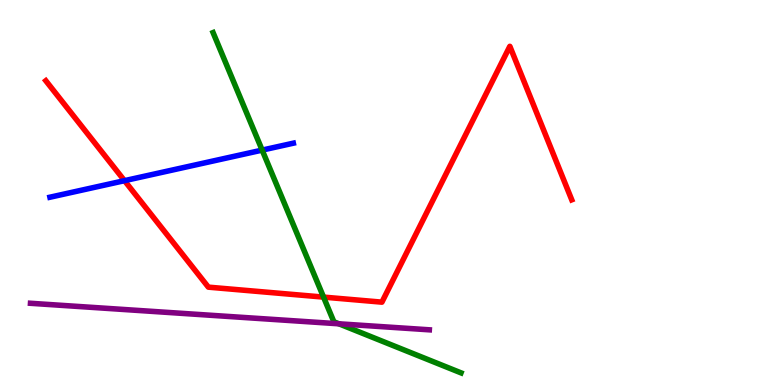[{'lines': ['blue', 'red'], 'intersections': [{'x': 1.61, 'y': 5.31}]}, {'lines': ['green', 'red'], 'intersections': [{'x': 4.17, 'y': 2.28}]}, {'lines': ['purple', 'red'], 'intersections': []}, {'lines': ['blue', 'green'], 'intersections': [{'x': 3.38, 'y': 6.1}]}, {'lines': ['blue', 'purple'], 'intersections': []}, {'lines': ['green', 'purple'], 'intersections': [{'x': 4.37, 'y': 1.59}]}]